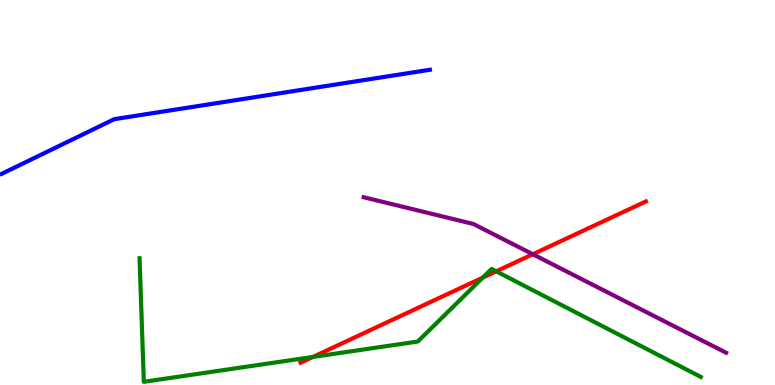[{'lines': ['blue', 'red'], 'intersections': []}, {'lines': ['green', 'red'], 'intersections': [{'x': 4.04, 'y': 0.729}, {'x': 6.23, 'y': 2.79}, {'x': 6.4, 'y': 2.95}]}, {'lines': ['purple', 'red'], 'intersections': [{'x': 6.88, 'y': 3.4}]}, {'lines': ['blue', 'green'], 'intersections': []}, {'lines': ['blue', 'purple'], 'intersections': []}, {'lines': ['green', 'purple'], 'intersections': []}]